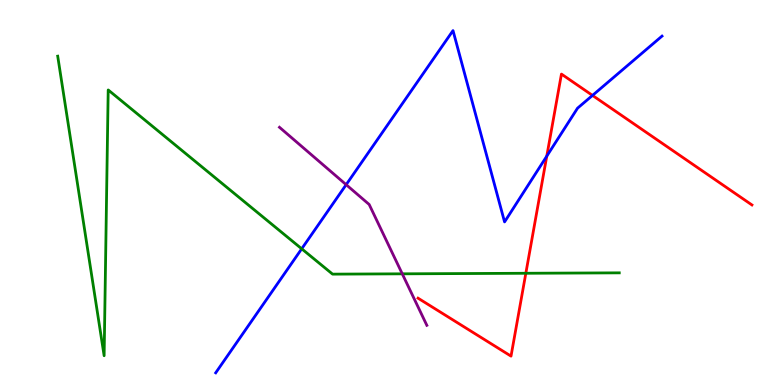[{'lines': ['blue', 'red'], 'intersections': [{'x': 7.06, 'y': 5.94}, {'x': 7.65, 'y': 7.52}]}, {'lines': ['green', 'red'], 'intersections': [{'x': 6.78, 'y': 2.9}]}, {'lines': ['purple', 'red'], 'intersections': []}, {'lines': ['blue', 'green'], 'intersections': [{'x': 3.89, 'y': 3.54}]}, {'lines': ['blue', 'purple'], 'intersections': [{'x': 4.47, 'y': 5.2}]}, {'lines': ['green', 'purple'], 'intersections': [{'x': 5.19, 'y': 2.89}]}]